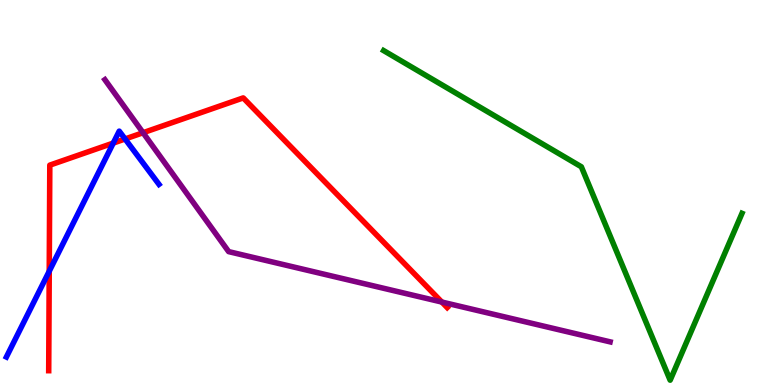[{'lines': ['blue', 'red'], 'intersections': [{'x': 0.635, 'y': 2.96}, {'x': 1.46, 'y': 6.28}, {'x': 1.61, 'y': 6.39}]}, {'lines': ['green', 'red'], 'intersections': []}, {'lines': ['purple', 'red'], 'intersections': [{'x': 1.85, 'y': 6.55}, {'x': 5.7, 'y': 2.15}]}, {'lines': ['blue', 'green'], 'intersections': []}, {'lines': ['blue', 'purple'], 'intersections': []}, {'lines': ['green', 'purple'], 'intersections': []}]